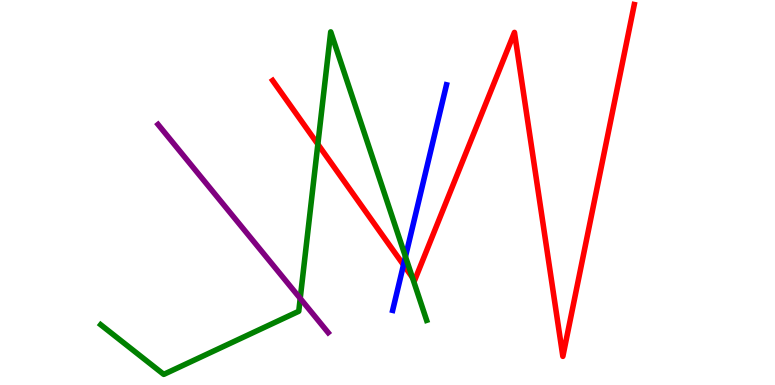[{'lines': ['blue', 'red'], 'intersections': [{'x': 5.21, 'y': 3.12}]}, {'lines': ['green', 'red'], 'intersections': [{'x': 4.1, 'y': 6.25}, {'x': 5.32, 'y': 2.8}]}, {'lines': ['purple', 'red'], 'intersections': []}, {'lines': ['blue', 'green'], 'intersections': [{'x': 5.23, 'y': 3.33}]}, {'lines': ['blue', 'purple'], 'intersections': []}, {'lines': ['green', 'purple'], 'intersections': [{'x': 3.87, 'y': 2.25}]}]